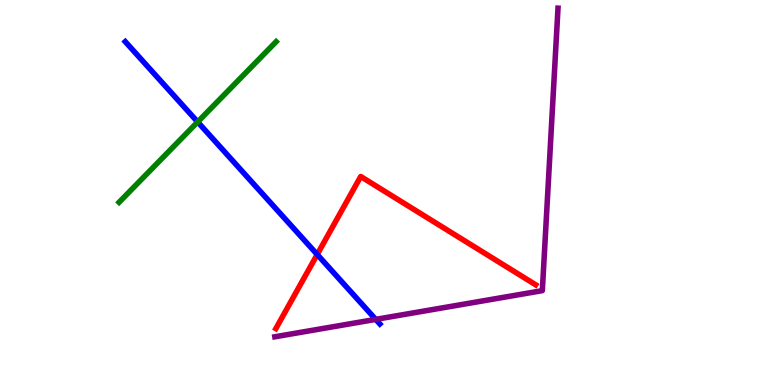[{'lines': ['blue', 'red'], 'intersections': [{'x': 4.09, 'y': 3.39}]}, {'lines': ['green', 'red'], 'intersections': []}, {'lines': ['purple', 'red'], 'intersections': []}, {'lines': ['blue', 'green'], 'intersections': [{'x': 2.55, 'y': 6.83}]}, {'lines': ['blue', 'purple'], 'intersections': [{'x': 4.85, 'y': 1.7}]}, {'lines': ['green', 'purple'], 'intersections': []}]